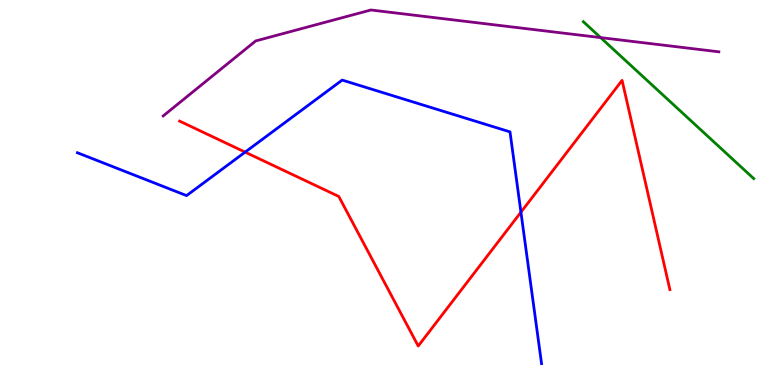[{'lines': ['blue', 'red'], 'intersections': [{'x': 3.16, 'y': 6.05}, {'x': 6.72, 'y': 4.49}]}, {'lines': ['green', 'red'], 'intersections': []}, {'lines': ['purple', 'red'], 'intersections': []}, {'lines': ['blue', 'green'], 'intersections': []}, {'lines': ['blue', 'purple'], 'intersections': []}, {'lines': ['green', 'purple'], 'intersections': [{'x': 7.75, 'y': 9.02}]}]